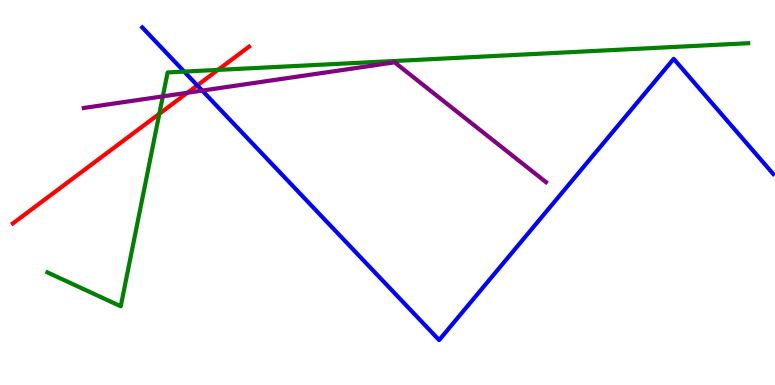[{'lines': ['blue', 'red'], 'intersections': [{'x': 2.55, 'y': 7.78}]}, {'lines': ['green', 'red'], 'intersections': [{'x': 2.06, 'y': 7.04}, {'x': 2.81, 'y': 8.18}]}, {'lines': ['purple', 'red'], 'intersections': [{'x': 2.42, 'y': 7.59}]}, {'lines': ['blue', 'green'], 'intersections': [{'x': 2.38, 'y': 8.14}]}, {'lines': ['blue', 'purple'], 'intersections': [{'x': 2.61, 'y': 7.65}]}, {'lines': ['green', 'purple'], 'intersections': [{'x': 2.1, 'y': 7.5}]}]